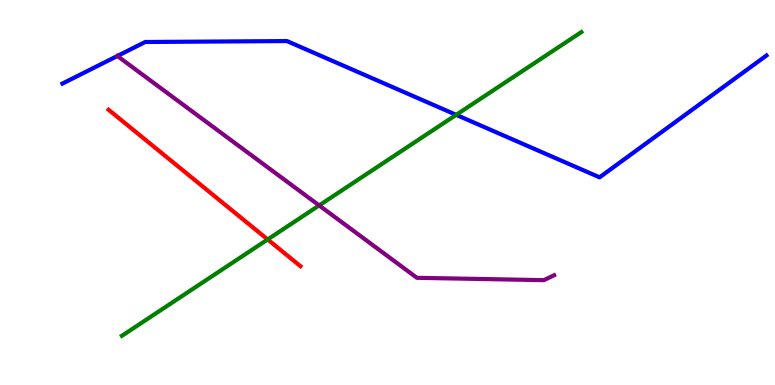[{'lines': ['blue', 'red'], 'intersections': []}, {'lines': ['green', 'red'], 'intersections': [{'x': 3.45, 'y': 3.78}]}, {'lines': ['purple', 'red'], 'intersections': []}, {'lines': ['blue', 'green'], 'intersections': [{'x': 5.89, 'y': 7.02}]}, {'lines': ['blue', 'purple'], 'intersections': []}, {'lines': ['green', 'purple'], 'intersections': [{'x': 4.12, 'y': 4.66}]}]